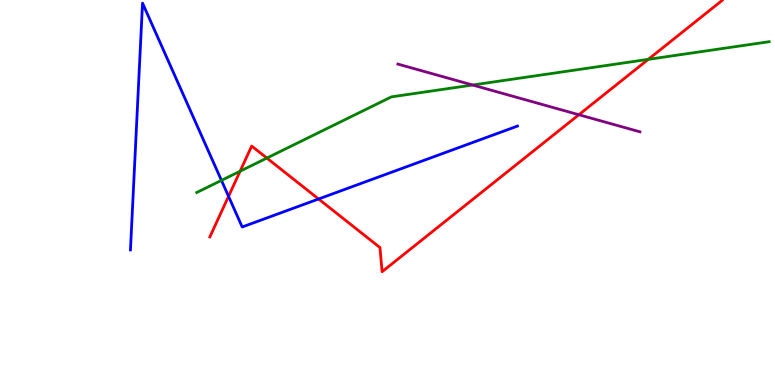[{'lines': ['blue', 'red'], 'intersections': [{'x': 2.95, 'y': 4.9}, {'x': 4.11, 'y': 4.83}]}, {'lines': ['green', 'red'], 'intersections': [{'x': 3.1, 'y': 5.55}, {'x': 3.44, 'y': 5.89}, {'x': 8.36, 'y': 8.46}]}, {'lines': ['purple', 'red'], 'intersections': [{'x': 7.47, 'y': 7.02}]}, {'lines': ['blue', 'green'], 'intersections': [{'x': 2.86, 'y': 5.31}]}, {'lines': ['blue', 'purple'], 'intersections': []}, {'lines': ['green', 'purple'], 'intersections': [{'x': 6.1, 'y': 7.79}]}]